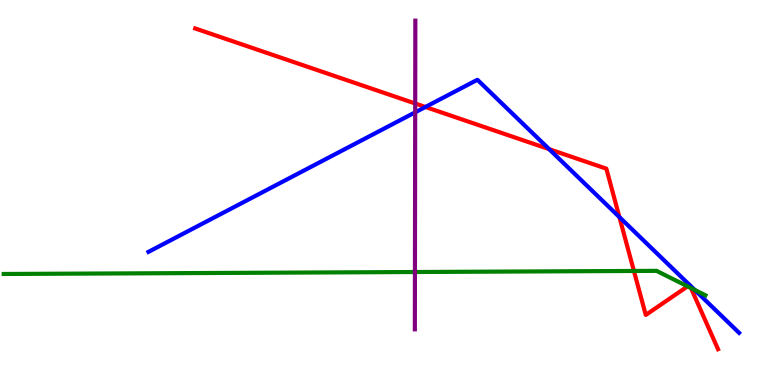[{'lines': ['blue', 'red'], 'intersections': [{'x': 5.49, 'y': 7.22}, {'x': 7.09, 'y': 6.13}, {'x': 7.99, 'y': 4.36}, {'x': 8.9, 'y': 2.6}, {'x': 8.9, 'y': 2.6}]}, {'lines': ['green', 'red'], 'intersections': [{'x': 8.18, 'y': 2.96}, {'x': 8.87, 'y': 2.56}, {'x': 8.92, 'y': 2.52}]}, {'lines': ['purple', 'red'], 'intersections': [{'x': 5.36, 'y': 7.31}]}, {'lines': ['blue', 'green'], 'intersections': [{'x': 8.96, 'y': 2.47}]}, {'lines': ['blue', 'purple'], 'intersections': [{'x': 5.36, 'y': 7.08}]}, {'lines': ['green', 'purple'], 'intersections': [{'x': 5.35, 'y': 2.93}]}]